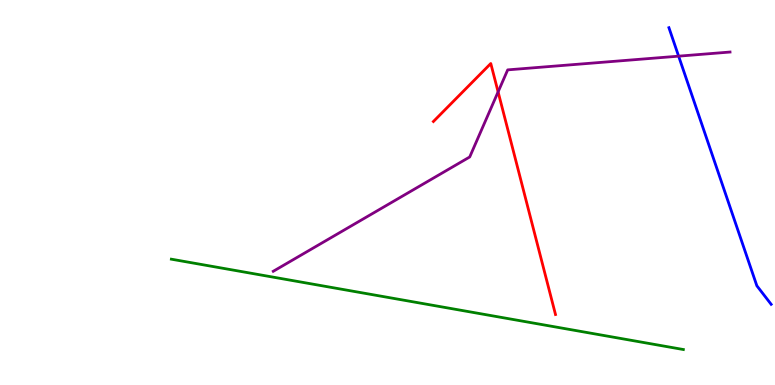[{'lines': ['blue', 'red'], 'intersections': []}, {'lines': ['green', 'red'], 'intersections': []}, {'lines': ['purple', 'red'], 'intersections': [{'x': 6.43, 'y': 7.61}]}, {'lines': ['blue', 'green'], 'intersections': []}, {'lines': ['blue', 'purple'], 'intersections': [{'x': 8.76, 'y': 8.54}]}, {'lines': ['green', 'purple'], 'intersections': []}]